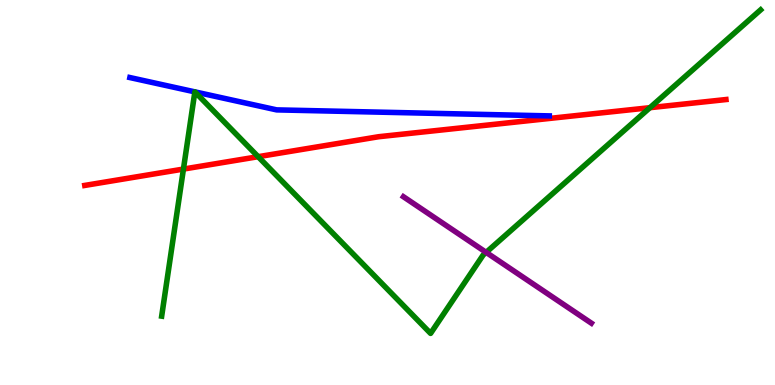[{'lines': ['blue', 'red'], 'intersections': []}, {'lines': ['green', 'red'], 'intersections': [{'x': 2.37, 'y': 5.61}, {'x': 3.33, 'y': 5.93}, {'x': 8.39, 'y': 7.2}]}, {'lines': ['purple', 'red'], 'intersections': []}, {'lines': ['blue', 'green'], 'intersections': [{'x': 2.51, 'y': 7.61}, {'x': 2.51, 'y': 7.61}]}, {'lines': ['blue', 'purple'], 'intersections': []}, {'lines': ['green', 'purple'], 'intersections': [{'x': 6.27, 'y': 3.44}]}]